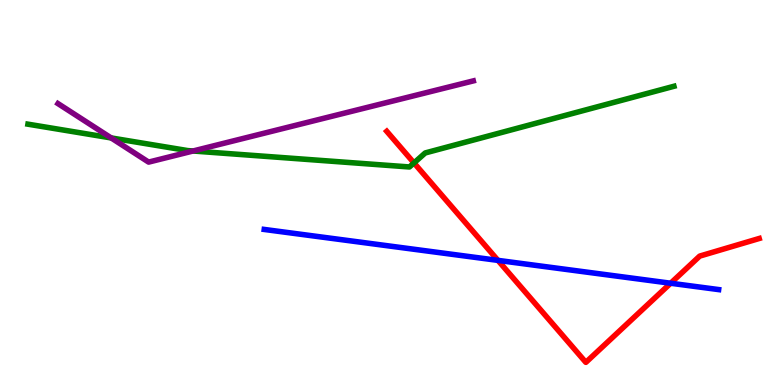[{'lines': ['blue', 'red'], 'intersections': [{'x': 6.43, 'y': 3.24}, {'x': 8.65, 'y': 2.64}]}, {'lines': ['green', 'red'], 'intersections': [{'x': 5.34, 'y': 5.77}]}, {'lines': ['purple', 'red'], 'intersections': []}, {'lines': ['blue', 'green'], 'intersections': []}, {'lines': ['blue', 'purple'], 'intersections': []}, {'lines': ['green', 'purple'], 'intersections': [{'x': 1.43, 'y': 6.42}, {'x': 2.49, 'y': 6.08}]}]